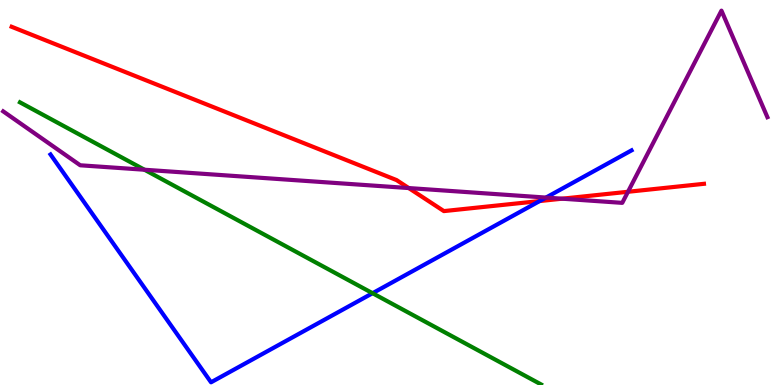[{'lines': ['blue', 'red'], 'intersections': [{'x': 6.96, 'y': 4.78}]}, {'lines': ['green', 'red'], 'intersections': []}, {'lines': ['purple', 'red'], 'intersections': [{'x': 5.27, 'y': 5.12}, {'x': 7.25, 'y': 4.84}, {'x': 8.1, 'y': 5.02}]}, {'lines': ['blue', 'green'], 'intersections': [{'x': 4.81, 'y': 2.38}]}, {'lines': ['blue', 'purple'], 'intersections': [{'x': 7.04, 'y': 4.87}]}, {'lines': ['green', 'purple'], 'intersections': [{'x': 1.86, 'y': 5.59}]}]